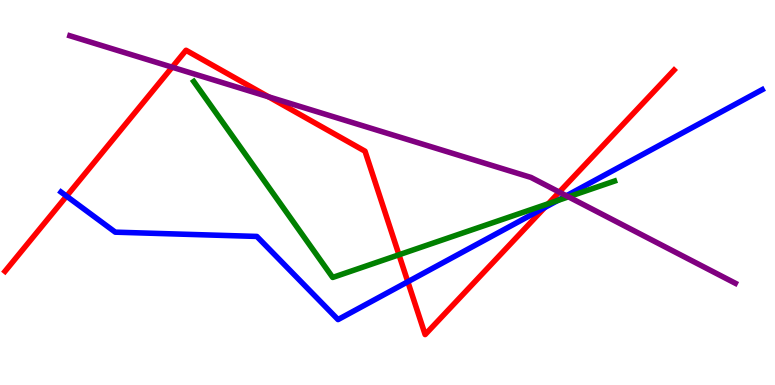[{'lines': ['blue', 'red'], 'intersections': [{'x': 0.859, 'y': 4.91}, {'x': 5.26, 'y': 2.68}, {'x': 7.03, 'y': 4.61}]}, {'lines': ['green', 'red'], 'intersections': [{'x': 5.15, 'y': 3.38}, {'x': 7.07, 'y': 4.71}]}, {'lines': ['purple', 'red'], 'intersections': [{'x': 2.22, 'y': 8.25}, {'x': 3.47, 'y': 7.49}, {'x': 7.22, 'y': 5.01}]}, {'lines': ['blue', 'green'], 'intersections': [{'x': 7.2, 'y': 4.79}]}, {'lines': ['blue', 'purple'], 'intersections': [{'x': 7.31, 'y': 4.91}]}, {'lines': ['green', 'purple'], 'intersections': [{'x': 7.33, 'y': 4.89}]}]